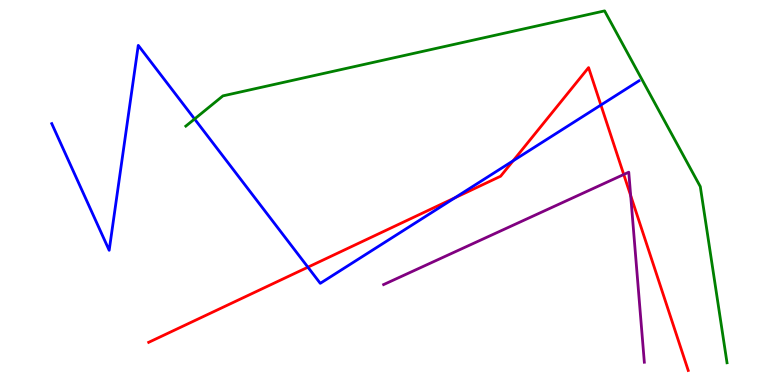[{'lines': ['blue', 'red'], 'intersections': [{'x': 3.97, 'y': 3.06}, {'x': 5.87, 'y': 4.86}, {'x': 6.62, 'y': 5.82}, {'x': 7.75, 'y': 7.27}]}, {'lines': ['green', 'red'], 'intersections': []}, {'lines': ['purple', 'red'], 'intersections': [{'x': 8.05, 'y': 5.47}, {'x': 8.14, 'y': 4.92}]}, {'lines': ['blue', 'green'], 'intersections': [{'x': 2.51, 'y': 6.91}]}, {'lines': ['blue', 'purple'], 'intersections': []}, {'lines': ['green', 'purple'], 'intersections': []}]